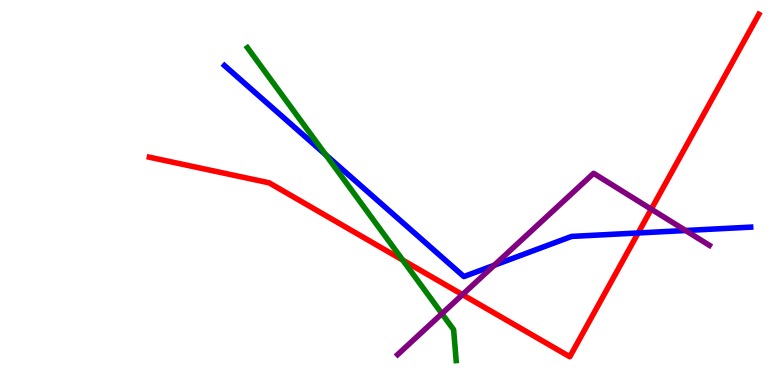[{'lines': ['blue', 'red'], 'intersections': [{'x': 8.23, 'y': 3.95}]}, {'lines': ['green', 'red'], 'intersections': [{'x': 5.2, 'y': 3.24}]}, {'lines': ['purple', 'red'], 'intersections': [{'x': 5.97, 'y': 2.35}, {'x': 8.4, 'y': 4.57}]}, {'lines': ['blue', 'green'], 'intersections': [{'x': 4.2, 'y': 5.98}]}, {'lines': ['blue', 'purple'], 'intersections': [{'x': 6.38, 'y': 3.11}, {'x': 8.85, 'y': 4.01}]}, {'lines': ['green', 'purple'], 'intersections': [{'x': 5.7, 'y': 1.85}]}]